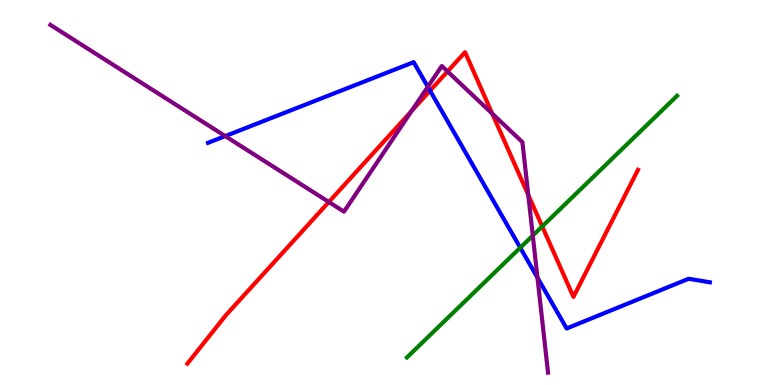[{'lines': ['blue', 'red'], 'intersections': [{'x': 5.55, 'y': 7.64}]}, {'lines': ['green', 'red'], 'intersections': [{'x': 7.0, 'y': 4.12}]}, {'lines': ['purple', 'red'], 'intersections': [{'x': 4.24, 'y': 4.75}, {'x': 5.31, 'y': 7.11}, {'x': 5.77, 'y': 8.14}, {'x': 6.35, 'y': 7.05}, {'x': 6.82, 'y': 4.94}]}, {'lines': ['blue', 'green'], 'intersections': [{'x': 6.71, 'y': 3.57}]}, {'lines': ['blue', 'purple'], 'intersections': [{'x': 2.91, 'y': 6.47}, {'x': 5.52, 'y': 7.75}, {'x': 6.94, 'y': 2.79}]}, {'lines': ['green', 'purple'], 'intersections': [{'x': 6.87, 'y': 3.88}]}]